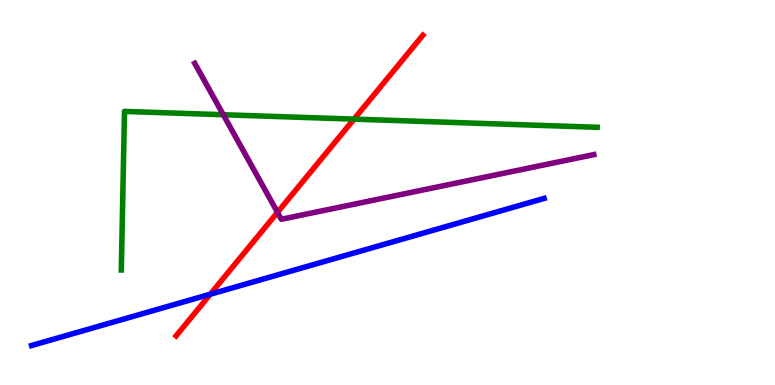[{'lines': ['blue', 'red'], 'intersections': [{'x': 2.71, 'y': 2.36}]}, {'lines': ['green', 'red'], 'intersections': [{'x': 4.57, 'y': 6.91}]}, {'lines': ['purple', 'red'], 'intersections': [{'x': 3.58, 'y': 4.49}]}, {'lines': ['blue', 'green'], 'intersections': []}, {'lines': ['blue', 'purple'], 'intersections': []}, {'lines': ['green', 'purple'], 'intersections': [{'x': 2.88, 'y': 7.02}]}]